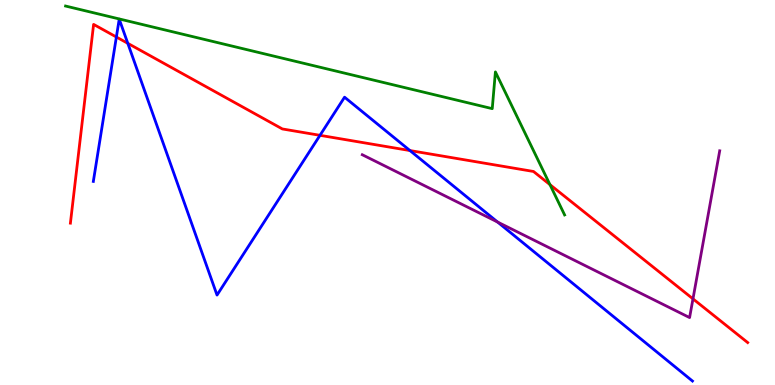[{'lines': ['blue', 'red'], 'intersections': [{'x': 1.5, 'y': 9.04}, {'x': 1.65, 'y': 8.87}, {'x': 4.13, 'y': 6.49}, {'x': 5.29, 'y': 6.09}]}, {'lines': ['green', 'red'], 'intersections': [{'x': 7.1, 'y': 5.2}]}, {'lines': ['purple', 'red'], 'intersections': [{'x': 8.94, 'y': 2.24}]}, {'lines': ['blue', 'green'], 'intersections': []}, {'lines': ['blue', 'purple'], 'intersections': [{'x': 6.42, 'y': 4.23}]}, {'lines': ['green', 'purple'], 'intersections': []}]